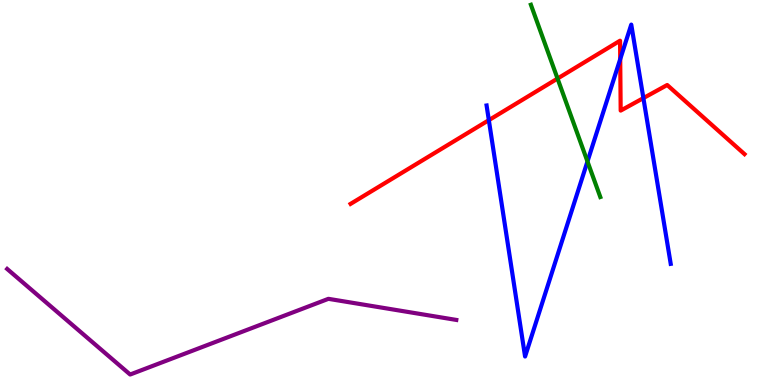[{'lines': ['blue', 'red'], 'intersections': [{'x': 6.31, 'y': 6.88}, {'x': 8.0, 'y': 8.46}, {'x': 8.3, 'y': 7.45}]}, {'lines': ['green', 'red'], 'intersections': [{'x': 7.19, 'y': 7.96}]}, {'lines': ['purple', 'red'], 'intersections': []}, {'lines': ['blue', 'green'], 'intersections': [{'x': 7.58, 'y': 5.81}]}, {'lines': ['blue', 'purple'], 'intersections': []}, {'lines': ['green', 'purple'], 'intersections': []}]